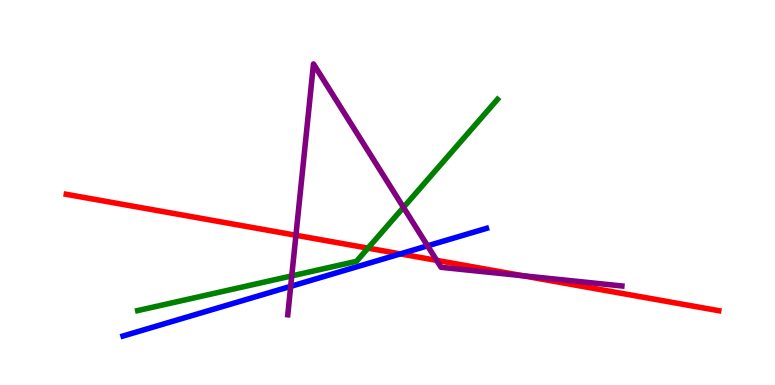[{'lines': ['blue', 'red'], 'intersections': [{'x': 5.17, 'y': 3.41}]}, {'lines': ['green', 'red'], 'intersections': [{'x': 4.75, 'y': 3.56}]}, {'lines': ['purple', 'red'], 'intersections': [{'x': 3.82, 'y': 3.89}, {'x': 5.63, 'y': 3.24}, {'x': 6.75, 'y': 2.84}]}, {'lines': ['blue', 'green'], 'intersections': []}, {'lines': ['blue', 'purple'], 'intersections': [{'x': 3.75, 'y': 2.56}, {'x': 5.52, 'y': 3.61}]}, {'lines': ['green', 'purple'], 'intersections': [{'x': 3.76, 'y': 2.83}, {'x': 5.21, 'y': 4.61}]}]